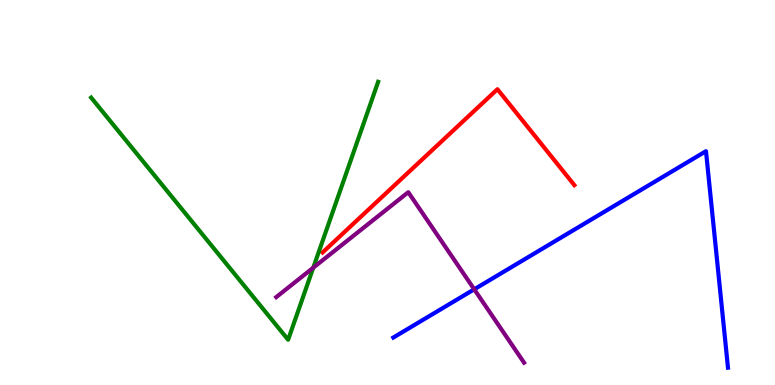[{'lines': ['blue', 'red'], 'intersections': []}, {'lines': ['green', 'red'], 'intersections': []}, {'lines': ['purple', 'red'], 'intersections': []}, {'lines': ['blue', 'green'], 'intersections': []}, {'lines': ['blue', 'purple'], 'intersections': [{'x': 6.12, 'y': 2.49}]}, {'lines': ['green', 'purple'], 'intersections': [{'x': 4.04, 'y': 3.05}]}]